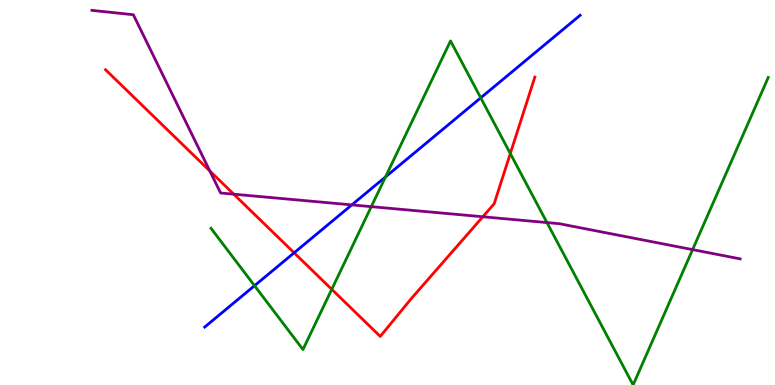[{'lines': ['blue', 'red'], 'intersections': [{'x': 3.8, 'y': 3.43}]}, {'lines': ['green', 'red'], 'intersections': [{'x': 4.28, 'y': 2.49}, {'x': 6.58, 'y': 6.01}]}, {'lines': ['purple', 'red'], 'intersections': [{'x': 2.71, 'y': 5.56}, {'x': 3.02, 'y': 4.96}, {'x': 6.23, 'y': 4.37}]}, {'lines': ['blue', 'green'], 'intersections': [{'x': 3.28, 'y': 2.58}, {'x': 4.97, 'y': 5.4}, {'x': 6.2, 'y': 7.46}]}, {'lines': ['blue', 'purple'], 'intersections': [{'x': 4.54, 'y': 4.68}]}, {'lines': ['green', 'purple'], 'intersections': [{'x': 4.79, 'y': 4.63}, {'x': 7.06, 'y': 4.22}, {'x': 8.94, 'y': 3.52}]}]